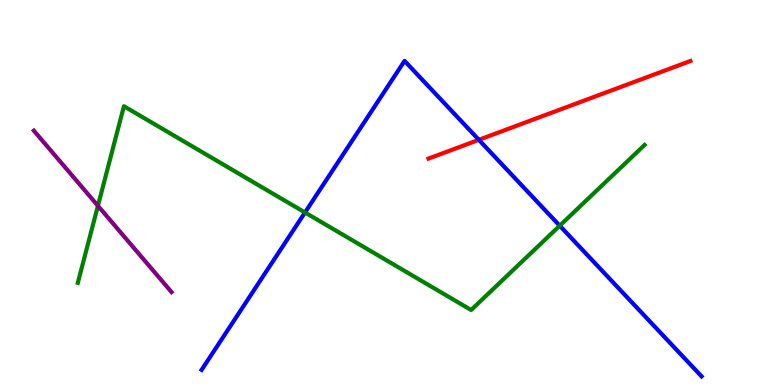[{'lines': ['blue', 'red'], 'intersections': [{'x': 6.18, 'y': 6.37}]}, {'lines': ['green', 'red'], 'intersections': []}, {'lines': ['purple', 'red'], 'intersections': []}, {'lines': ['blue', 'green'], 'intersections': [{'x': 3.94, 'y': 4.48}, {'x': 7.22, 'y': 4.14}]}, {'lines': ['blue', 'purple'], 'intersections': []}, {'lines': ['green', 'purple'], 'intersections': [{'x': 1.26, 'y': 4.65}]}]